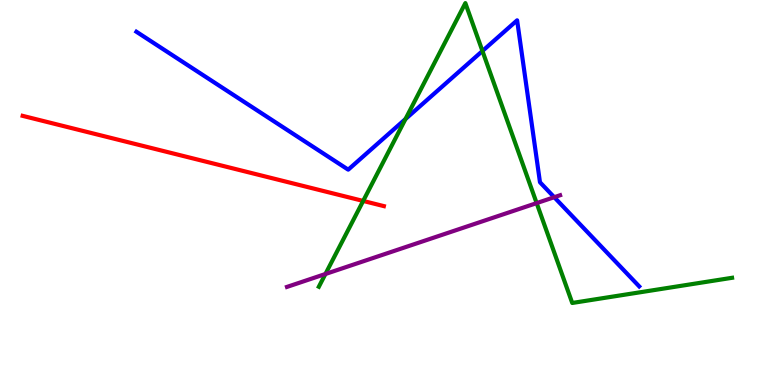[{'lines': ['blue', 'red'], 'intersections': []}, {'lines': ['green', 'red'], 'intersections': [{'x': 4.69, 'y': 4.78}]}, {'lines': ['purple', 'red'], 'intersections': []}, {'lines': ['blue', 'green'], 'intersections': [{'x': 5.23, 'y': 6.91}, {'x': 6.22, 'y': 8.68}]}, {'lines': ['blue', 'purple'], 'intersections': [{'x': 7.15, 'y': 4.88}]}, {'lines': ['green', 'purple'], 'intersections': [{'x': 4.2, 'y': 2.88}, {'x': 6.92, 'y': 4.72}]}]